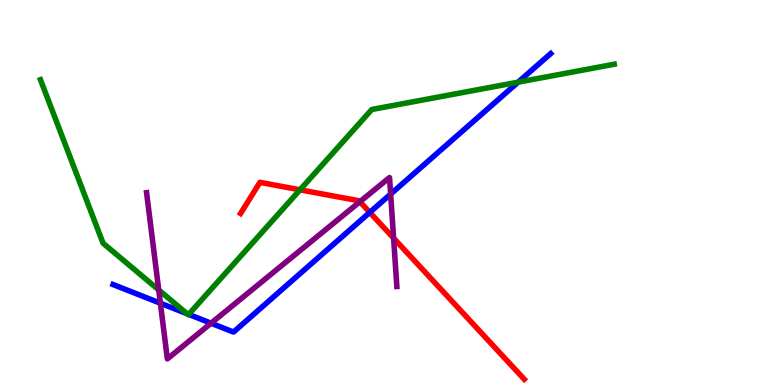[{'lines': ['blue', 'red'], 'intersections': [{'x': 4.77, 'y': 4.48}]}, {'lines': ['green', 'red'], 'intersections': [{'x': 3.87, 'y': 5.07}]}, {'lines': ['purple', 'red'], 'intersections': [{'x': 4.64, 'y': 4.76}, {'x': 5.08, 'y': 3.81}]}, {'lines': ['blue', 'green'], 'intersections': [{'x': 2.41, 'y': 1.85}, {'x': 2.43, 'y': 1.83}, {'x': 6.69, 'y': 7.87}]}, {'lines': ['blue', 'purple'], 'intersections': [{'x': 2.07, 'y': 2.12}, {'x': 2.72, 'y': 1.6}, {'x': 5.04, 'y': 4.96}]}, {'lines': ['green', 'purple'], 'intersections': [{'x': 2.05, 'y': 2.47}]}]